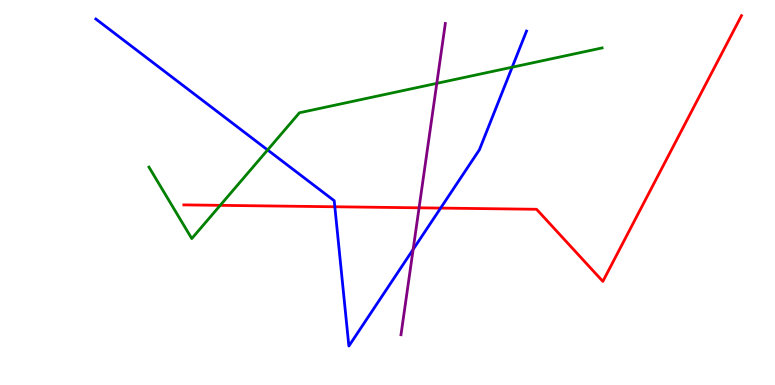[{'lines': ['blue', 'red'], 'intersections': [{'x': 4.32, 'y': 4.63}, {'x': 5.69, 'y': 4.6}]}, {'lines': ['green', 'red'], 'intersections': [{'x': 2.84, 'y': 4.67}]}, {'lines': ['purple', 'red'], 'intersections': [{'x': 5.41, 'y': 4.6}]}, {'lines': ['blue', 'green'], 'intersections': [{'x': 3.45, 'y': 6.1}, {'x': 6.61, 'y': 8.25}]}, {'lines': ['blue', 'purple'], 'intersections': [{'x': 5.33, 'y': 3.52}]}, {'lines': ['green', 'purple'], 'intersections': [{'x': 5.64, 'y': 7.84}]}]